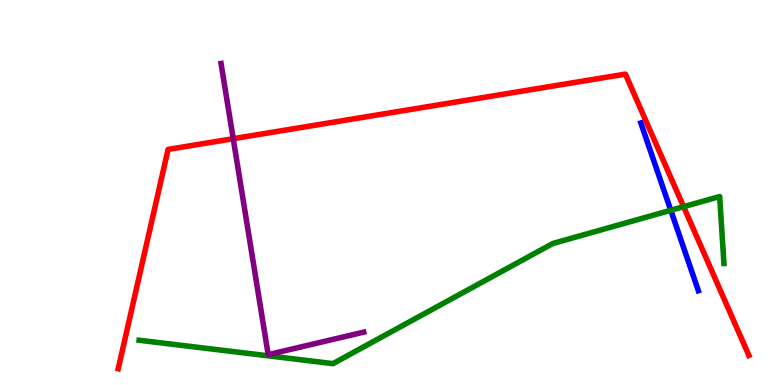[{'lines': ['blue', 'red'], 'intersections': []}, {'lines': ['green', 'red'], 'intersections': [{'x': 8.82, 'y': 4.63}]}, {'lines': ['purple', 'red'], 'intersections': [{'x': 3.01, 'y': 6.4}]}, {'lines': ['blue', 'green'], 'intersections': [{'x': 8.66, 'y': 4.54}]}, {'lines': ['blue', 'purple'], 'intersections': []}, {'lines': ['green', 'purple'], 'intersections': []}]